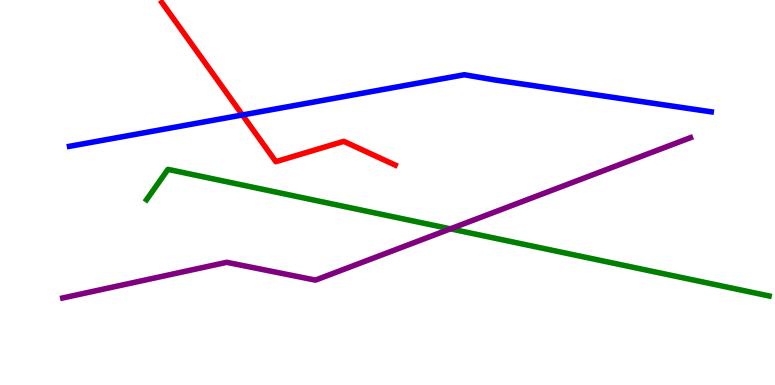[{'lines': ['blue', 'red'], 'intersections': [{'x': 3.13, 'y': 7.01}]}, {'lines': ['green', 'red'], 'intersections': []}, {'lines': ['purple', 'red'], 'intersections': []}, {'lines': ['blue', 'green'], 'intersections': []}, {'lines': ['blue', 'purple'], 'intersections': []}, {'lines': ['green', 'purple'], 'intersections': [{'x': 5.81, 'y': 4.06}]}]